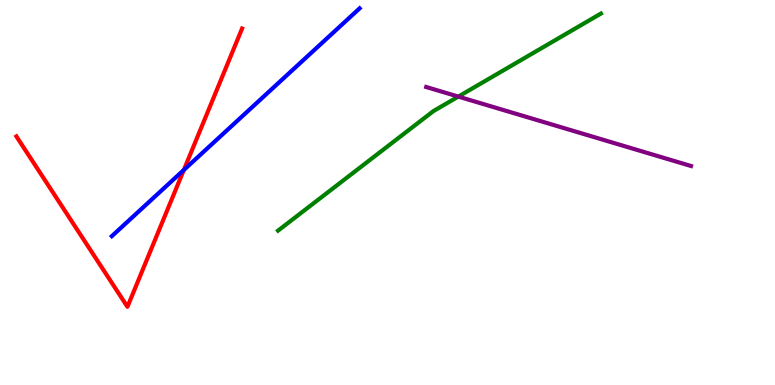[{'lines': ['blue', 'red'], 'intersections': [{'x': 2.37, 'y': 5.59}]}, {'lines': ['green', 'red'], 'intersections': []}, {'lines': ['purple', 'red'], 'intersections': []}, {'lines': ['blue', 'green'], 'intersections': []}, {'lines': ['blue', 'purple'], 'intersections': []}, {'lines': ['green', 'purple'], 'intersections': [{'x': 5.91, 'y': 7.49}]}]